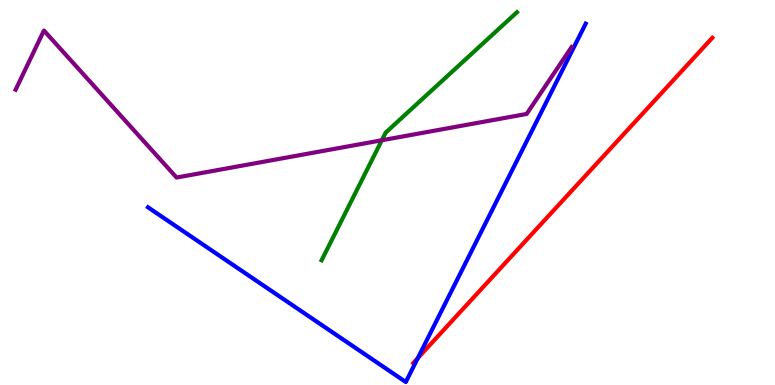[{'lines': ['blue', 'red'], 'intersections': [{'x': 5.39, 'y': 0.699}]}, {'lines': ['green', 'red'], 'intersections': []}, {'lines': ['purple', 'red'], 'intersections': []}, {'lines': ['blue', 'green'], 'intersections': []}, {'lines': ['blue', 'purple'], 'intersections': []}, {'lines': ['green', 'purple'], 'intersections': [{'x': 4.93, 'y': 6.36}]}]